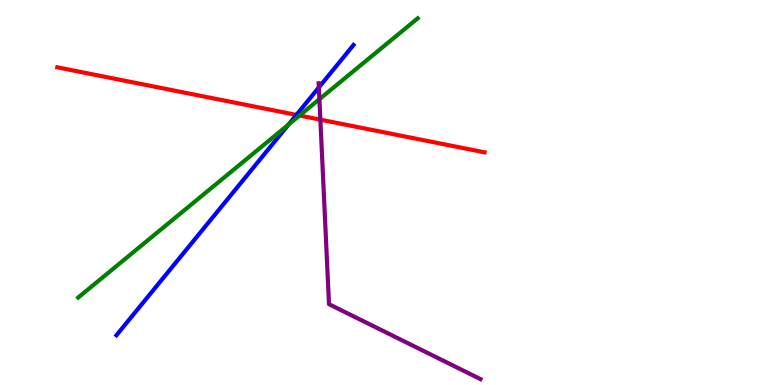[{'lines': ['blue', 'red'], 'intersections': [{'x': 3.82, 'y': 7.02}]}, {'lines': ['green', 'red'], 'intersections': [{'x': 3.87, 'y': 7.0}]}, {'lines': ['purple', 'red'], 'intersections': [{'x': 4.13, 'y': 6.89}]}, {'lines': ['blue', 'green'], 'intersections': [{'x': 3.72, 'y': 6.76}]}, {'lines': ['blue', 'purple'], 'intersections': [{'x': 4.11, 'y': 7.73}]}, {'lines': ['green', 'purple'], 'intersections': [{'x': 4.12, 'y': 7.42}]}]